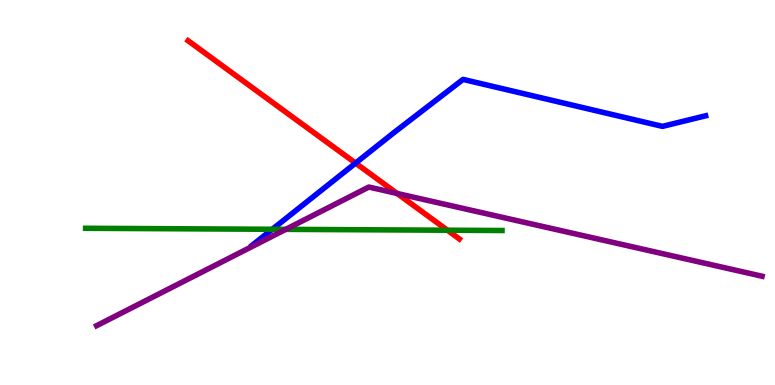[{'lines': ['blue', 'red'], 'intersections': [{'x': 4.59, 'y': 5.76}]}, {'lines': ['green', 'red'], 'intersections': [{'x': 5.77, 'y': 4.02}]}, {'lines': ['purple', 'red'], 'intersections': [{'x': 5.12, 'y': 4.97}]}, {'lines': ['blue', 'green'], 'intersections': [{'x': 3.51, 'y': 4.04}]}, {'lines': ['blue', 'purple'], 'intersections': []}, {'lines': ['green', 'purple'], 'intersections': [{'x': 3.69, 'y': 4.04}]}]